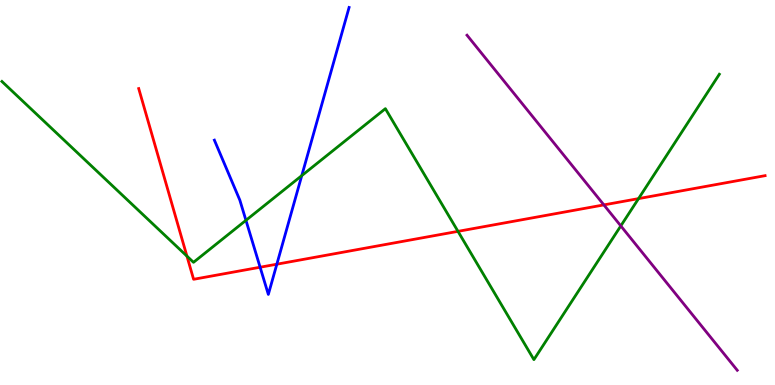[{'lines': ['blue', 'red'], 'intersections': [{'x': 3.36, 'y': 3.06}, {'x': 3.57, 'y': 3.14}]}, {'lines': ['green', 'red'], 'intersections': [{'x': 2.41, 'y': 3.35}, {'x': 5.91, 'y': 3.99}, {'x': 8.24, 'y': 4.84}]}, {'lines': ['purple', 'red'], 'intersections': [{'x': 7.79, 'y': 4.68}]}, {'lines': ['blue', 'green'], 'intersections': [{'x': 3.17, 'y': 4.28}, {'x': 3.89, 'y': 5.44}]}, {'lines': ['blue', 'purple'], 'intersections': []}, {'lines': ['green', 'purple'], 'intersections': [{'x': 8.01, 'y': 4.13}]}]